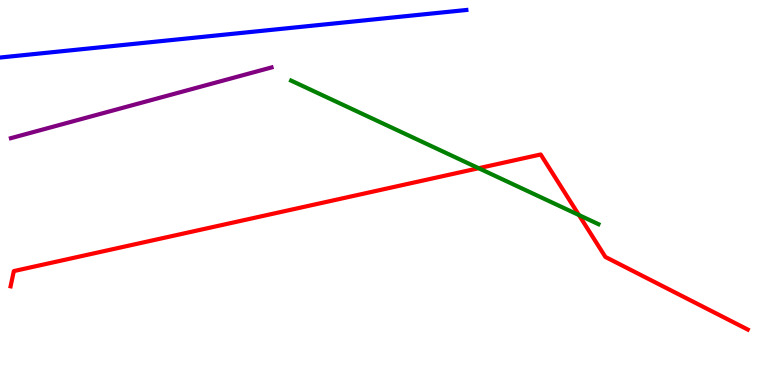[{'lines': ['blue', 'red'], 'intersections': []}, {'lines': ['green', 'red'], 'intersections': [{'x': 6.18, 'y': 5.63}, {'x': 7.47, 'y': 4.41}]}, {'lines': ['purple', 'red'], 'intersections': []}, {'lines': ['blue', 'green'], 'intersections': []}, {'lines': ['blue', 'purple'], 'intersections': []}, {'lines': ['green', 'purple'], 'intersections': []}]